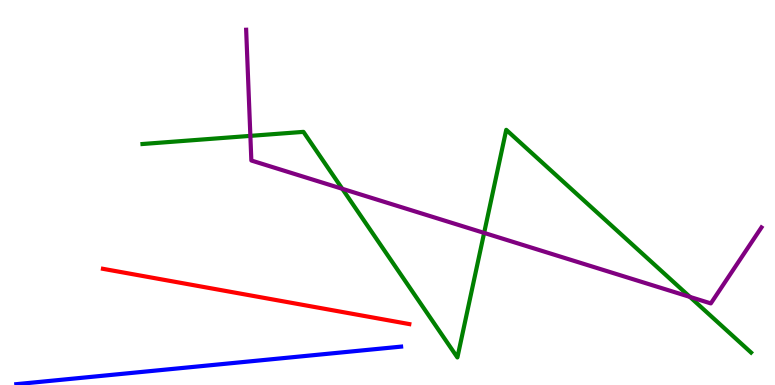[{'lines': ['blue', 'red'], 'intersections': []}, {'lines': ['green', 'red'], 'intersections': []}, {'lines': ['purple', 'red'], 'intersections': []}, {'lines': ['blue', 'green'], 'intersections': []}, {'lines': ['blue', 'purple'], 'intersections': []}, {'lines': ['green', 'purple'], 'intersections': [{'x': 3.23, 'y': 6.47}, {'x': 4.42, 'y': 5.1}, {'x': 6.25, 'y': 3.95}, {'x': 8.9, 'y': 2.29}]}]